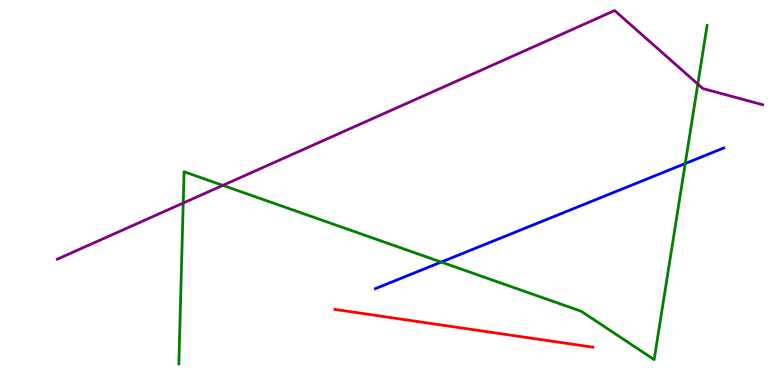[{'lines': ['blue', 'red'], 'intersections': []}, {'lines': ['green', 'red'], 'intersections': []}, {'lines': ['purple', 'red'], 'intersections': []}, {'lines': ['blue', 'green'], 'intersections': [{'x': 5.69, 'y': 3.19}, {'x': 8.84, 'y': 5.75}]}, {'lines': ['blue', 'purple'], 'intersections': []}, {'lines': ['green', 'purple'], 'intersections': [{'x': 2.36, 'y': 4.73}, {'x': 2.88, 'y': 5.19}, {'x': 9.0, 'y': 7.82}]}]